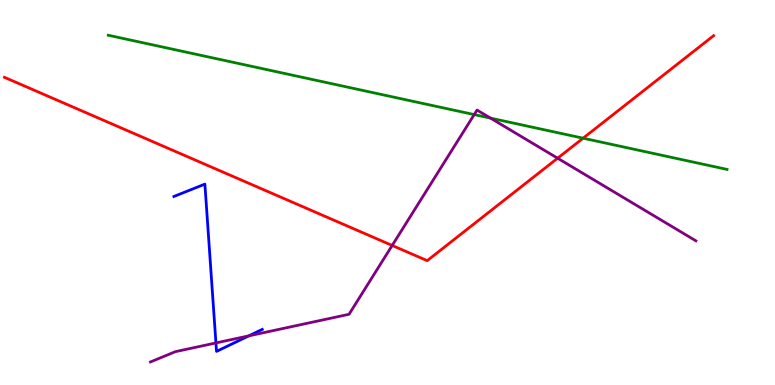[{'lines': ['blue', 'red'], 'intersections': []}, {'lines': ['green', 'red'], 'intersections': [{'x': 7.52, 'y': 6.41}]}, {'lines': ['purple', 'red'], 'intersections': [{'x': 5.06, 'y': 3.62}, {'x': 7.2, 'y': 5.89}]}, {'lines': ['blue', 'green'], 'intersections': []}, {'lines': ['blue', 'purple'], 'intersections': [{'x': 2.79, 'y': 1.09}, {'x': 3.21, 'y': 1.28}]}, {'lines': ['green', 'purple'], 'intersections': [{'x': 6.12, 'y': 7.02}, {'x': 6.33, 'y': 6.93}]}]